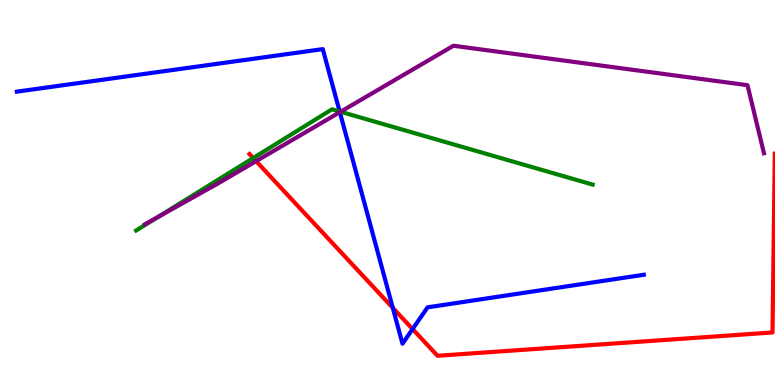[{'lines': ['blue', 'red'], 'intersections': [{'x': 5.07, 'y': 2.0}, {'x': 5.32, 'y': 1.45}]}, {'lines': ['green', 'red'], 'intersections': [{'x': 3.27, 'y': 5.89}]}, {'lines': ['purple', 'red'], 'intersections': [{'x': 3.3, 'y': 5.81}]}, {'lines': ['blue', 'green'], 'intersections': [{'x': 4.38, 'y': 7.1}]}, {'lines': ['blue', 'purple'], 'intersections': [{'x': 4.39, 'y': 7.09}]}, {'lines': ['green', 'purple'], 'intersections': [{'x': 2.03, 'y': 4.35}, {'x': 4.39, 'y': 7.1}]}]